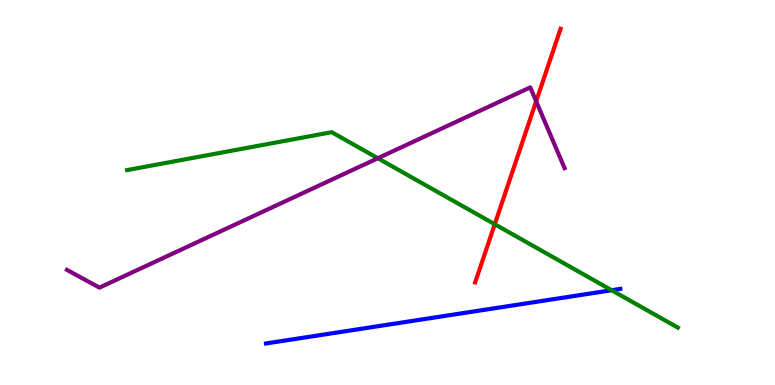[{'lines': ['blue', 'red'], 'intersections': []}, {'lines': ['green', 'red'], 'intersections': [{'x': 6.38, 'y': 4.18}]}, {'lines': ['purple', 'red'], 'intersections': [{'x': 6.92, 'y': 7.37}]}, {'lines': ['blue', 'green'], 'intersections': [{'x': 7.89, 'y': 2.46}]}, {'lines': ['blue', 'purple'], 'intersections': []}, {'lines': ['green', 'purple'], 'intersections': [{'x': 4.88, 'y': 5.89}]}]